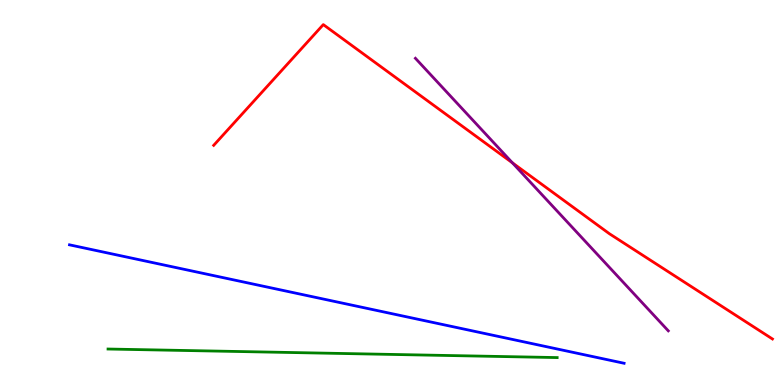[{'lines': ['blue', 'red'], 'intersections': []}, {'lines': ['green', 'red'], 'intersections': []}, {'lines': ['purple', 'red'], 'intersections': [{'x': 6.61, 'y': 5.77}]}, {'lines': ['blue', 'green'], 'intersections': []}, {'lines': ['blue', 'purple'], 'intersections': []}, {'lines': ['green', 'purple'], 'intersections': []}]